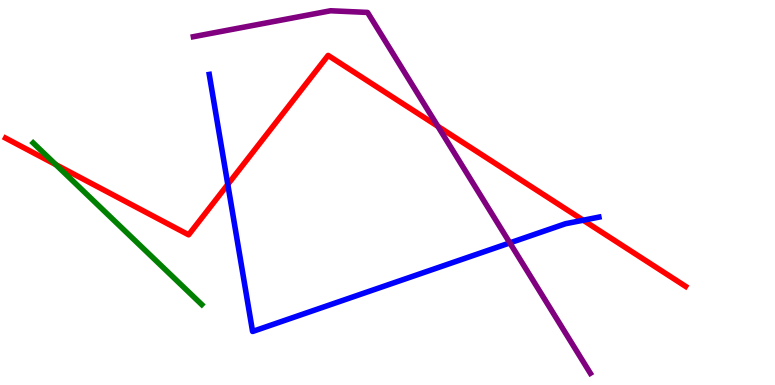[{'lines': ['blue', 'red'], 'intersections': [{'x': 2.94, 'y': 5.21}, {'x': 7.53, 'y': 4.28}]}, {'lines': ['green', 'red'], 'intersections': [{'x': 0.72, 'y': 5.72}]}, {'lines': ['purple', 'red'], 'intersections': [{'x': 5.65, 'y': 6.72}]}, {'lines': ['blue', 'green'], 'intersections': []}, {'lines': ['blue', 'purple'], 'intersections': [{'x': 6.58, 'y': 3.69}]}, {'lines': ['green', 'purple'], 'intersections': []}]